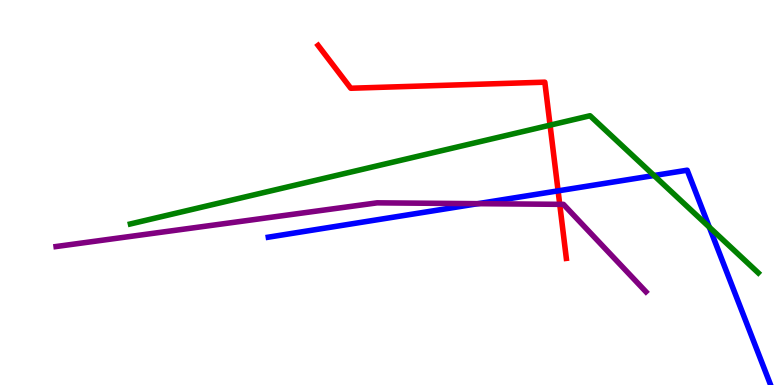[{'lines': ['blue', 'red'], 'intersections': [{'x': 7.2, 'y': 5.04}]}, {'lines': ['green', 'red'], 'intersections': [{'x': 7.1, 'y': 6.75}]}, {'lines': ['purple', 'red'], 'intersections': [{'x': 7.22, 'y': 4.69}]}, {'lines': ['blue', 'green'], 'intersections': [{'x': 8.44, 'y': 5.44}, {'x': 9.15, 'y': 4.1}]}, {'lines': ['blue', 'purple'], 'intersections': [{'x': 6.17, 'y': 4.71}]}, {'lines': ['green', 'purple'], 'intersections': []}]